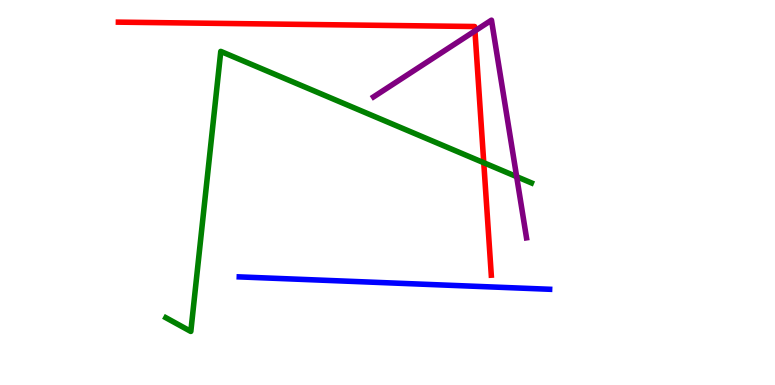[{'lines': ['blue', 'red'], 'intersections': []}, {'lines': ['green', 'red'], 'intersections': [{'x': 6.24, 'y': 5.77}]}, {'lines': ['purple', 'red'], 'intersections': [{'x': 6.13, 'y': 9.2}]}, {'lines': ['blue', 'green'], 'intersections': []}, {'lines': ['blue', 'purple'], 'intersections': []}, {'lines': ['green', 'purple'], 'intersections': [{'x': 6.67, 'y': 5.41}]}]